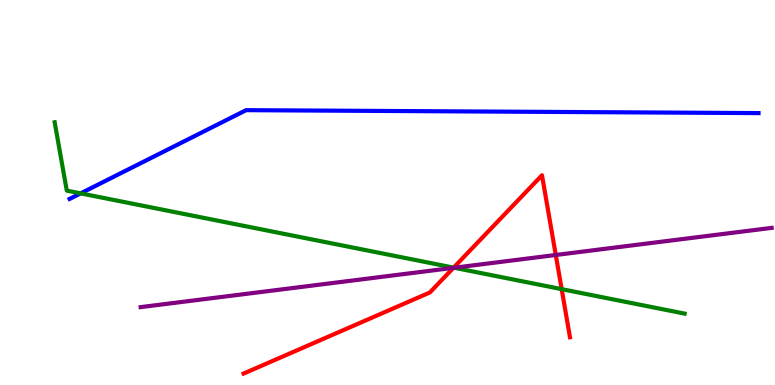[{'lines': ['blue', 'red'], 'intersections': []}, {'lines': ['green', 'red'], 'intersections': [{'x': 5.85, 'y': 3.05}, {'x': 7.25, 'y': 2.49}]}, {'lines': ['purple', 'red'], 'intersections': [{'x': 5.85, 'y': 3.04}, {'x': 7.17, 'y': 3.38}]}, {'lines': ['blue', 'green'], 'intersections': [{'x': 1.04, 'y': 4.98}]}, {'lines': ['blue', 'purple'], 'intersections': []}, {'lines': ['green', 'purple'], 'intersections': [{'x': 5.86, 'y': 3.05}]}]